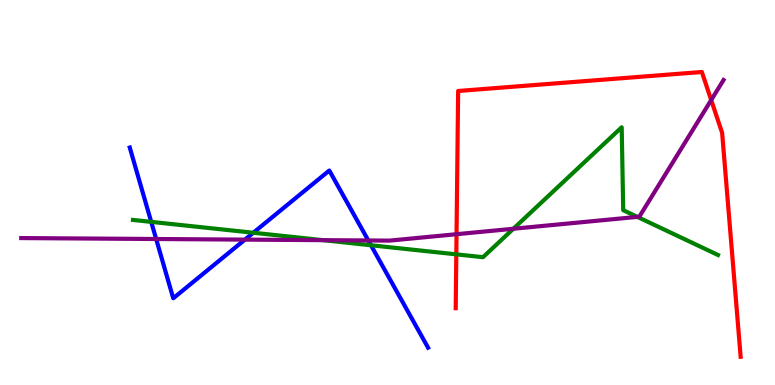[{'lines': ['blue', 'red'], 'intersections': []}, {'lines': ['green', 'red'], 'intersections': [{'x': 5.89, 'y': 3.39}]}, {'lines': ['purple', 'red'], 'intersections': [{'x': 5.89, 'y': 3.92}, {'x': 9.18, 'y': 7.4}]}, {'lines': ['blue', 'green'], 'intersections': [{'x': 1.95, 'y': 4.24}, {'x': 3.27, 'y': 3.95}, {'x': 4.79, 'y': 3.63}]}, {'lines': ['blue', 'purple'], 'intersections': [{'x': 2.01, 'y': 3.79}, {'x': 3.16, 'y': 3.78}, {'x': 4.75, 'y': 3.75}]}, {'lines': ['green', 'purple'], 'intersections': [{'x': 4.17, 'y': 3.76}, {'x': 6.62, 'y': 4.06}, {'x': 8.22, 'y': 4.37}]}]